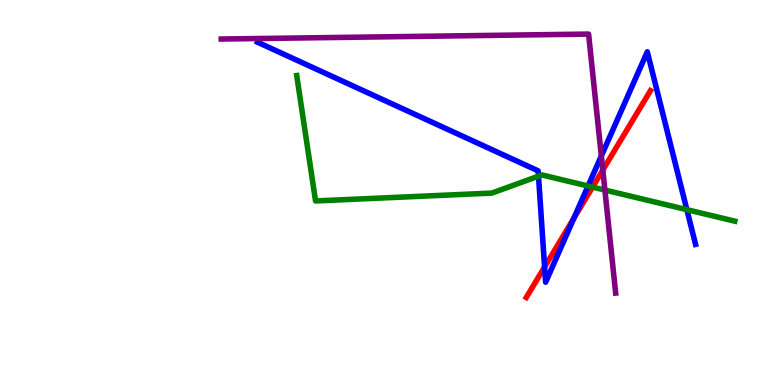[{'lines': ['blue', 'red'], 'intersections': [{'x': 7.03, 'y': 3.07}, {'x': 7.4, 'y': 4.33}]}, {'lines': ['green', 'red'], 'intersections': [{'x': 7.65, 'y': 5.14}]}, {'lines': ['purple', 'red'], 'intersections': [{'x': 7.78, 'y': 5.58}]}, {'lines': ['blue', 'green'], 'intersections': [{'x': 6.95, 'y': 5.42}, {'x': 7.59, 'y': 5.17}, {'x': 8.86, 'y': 4.55}]}, {'lines': ['blue', 'purple'], 'intersections': [{'x': 7.76, 'y': 5.95}]}, {'lines': ['green', 'purple'], 'intersections': [{'x': 7.81, 'y': 5.06}]}]